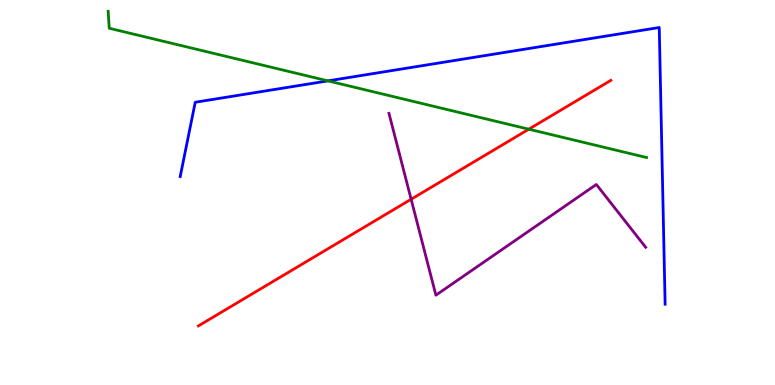[{'lines': ['blue', 'red'], 'intersections': []}, {'lines': ['green', 'red'], 'intersections': [{'x': 6.82, 'y': 6.64}]}, {'lines': ['purple', 'red'], 'intersections': [{'x': 5.3, 'y': 4.82}]}, {'lines': ['blue', 'green'], 'intersections': [{'x': 4.23, 'y': 7.9}]}, {'lines': ['blue', 'purple'], 'intersections': []}, {'lines': ['green', 'purple'], 'intersections': []}]